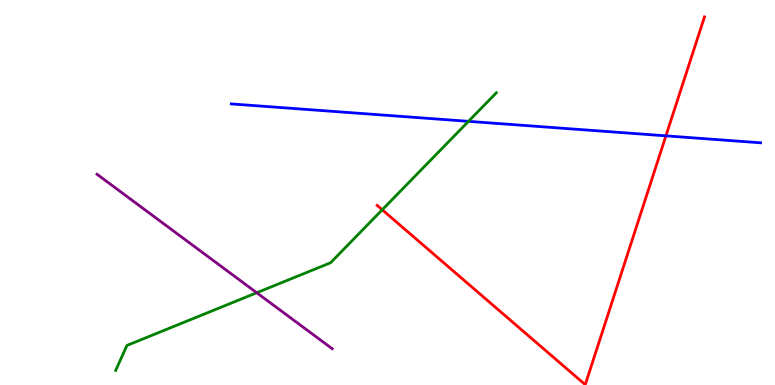[{'lines': ['blue', 'red'], 'intersections': [{'x': 8.59, 'y': 6.47}]}, {'lines': ['green', 'red'], 'intersections': [{'x': 4.93, 'y': 4.55}]}, {'lines': ['purple', 'red'], 'intersections': []}, {'lines': ['blue', 'green'], 'intersections': [{'x': 6.04, 'y': 6.85}]}, {'lines': ['blue', 'purple'], 'intersections': []}, {'lines': ['green', 'purple'], 'intersections': [{'x': 3.31, 'y': 2.4}]}]